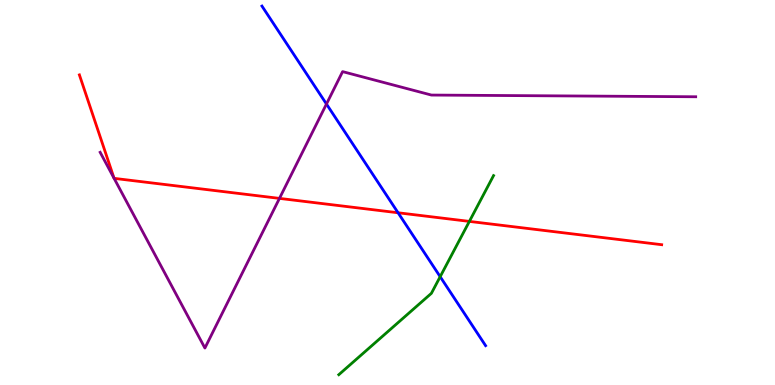[{'lines': ['blue', 'red'], 'intersections': [{'x': 5.14, 'y': 4.47}]}, {'lines': ['green', 'red'], 'intersections': [{'x': 6.06, 'y': 4.25}]}, {'lines': ['purple', 'red'], 'intersections': [{'x': 1.47, 'y': 5.37}, {'x': 1.47, 'y': 5.37}, {'x': 3.61, 'y': 4.85}]}, {'lines': ['blue', 'green'], 'intersections': [{'x': 5.68, 'y': 2.81}]}, {'lines': ['blue', 'purple'], 'intersections': [{'x': 4.21, 'y': 7.3}]}, {'lines': ['green', 'purple'], 'intersections': []}]